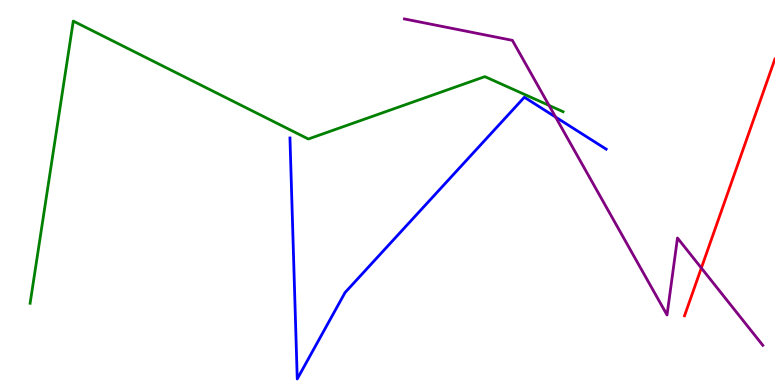[{'lines': ['blue', 'red'], 'intersections': []}, {'lines': ['green', 'red'], 'intersections': []}, {'lines': ['purple', 'red'], 'intersections': [{'x': 9.05, 'y': 3.04}]}, {'lines': ['blue', 'green'], 'intersections': []}, {'lines': ['blue', 'purple'], 'intersections': [{'x': 7.17, 'y': 6.96}]}, {'lines': ['green', 'purple'], 'intersections': [{'x': 7.08, 'y': 7.26}]}]